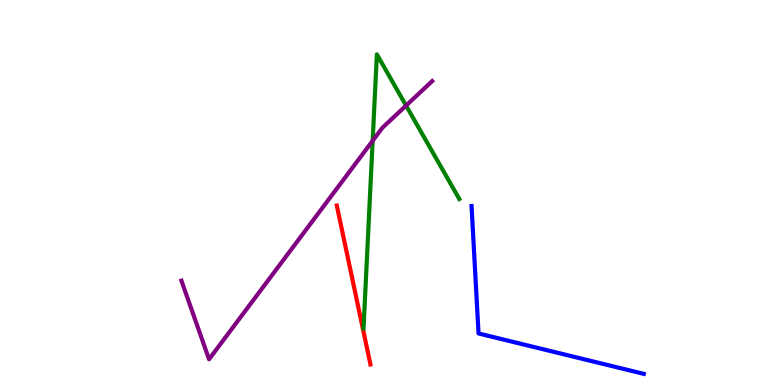[{'lines': ['blue', 'red'], 'intersections': []}, {'lines': ['green', 'red'], 'intersections': []}, {'lines': ['purple', 'red'], 'intersections': []}, {'lines': ['blue', 'green'], 'intersections': []}, {'lines': ['blue', 'purple'], 'intersections': []}, {'lines': ['green', 'purple'], 'intersections': [{'x': 4.81, 'y': 6.34}, {'x': 5.24, 'y': 7.26}]}]